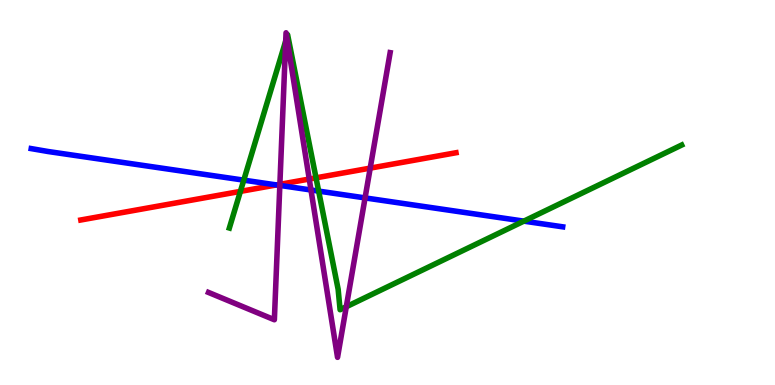[{'lines': ['blue', 'red'], 'intersections': [{'x': 3.57, 'y': 5.2}]}, {'lines': ['green', 'red'], 'intersections': [{'x': 3.1, 'y': 5.03}, {'x': 4.08, 'y': 5.38}]}, {'lines': ['purple', 'red'], 'intersections': [{'x': 3.61, 'y': 5.21}, {'x': 3.99, 'y': 5.35}, {'x': 4.78, 'y': 5.63}]}, {'lines': ['blue', 'green'], 'intersections': [{'x': 3.15, 'y': 5.32}, {'x': 4.11, 'y': 5.04}, {'x': 6.76, 'y': 4.26}]}, {'lines': ['blue', 'purple'], 'intersections': [{'x': 3.61, 'y': 5.18}, {'x': 4.01, 'y': 5.07}, {'x': 4.71, 'y': 4.86}]}, {'lines': ['green', 'purple'], 'intersections': [{'x': 3.69, 'y': 8.94}, {'x': 3.7, 'y': 9.03}, {'x': 4.47, 'y': 2.03}]}]